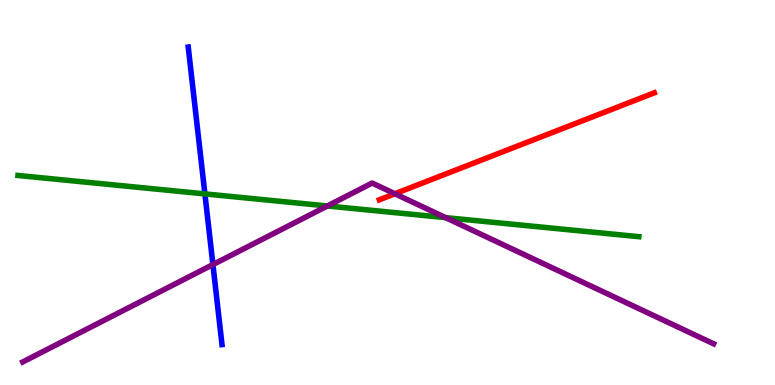[{'lines': ['blue', 'red'], 'intersections': []}, {'lines': ['green', 'red'], 'intersections': []}, {'lines': ['purple', 'red'], 'intersections': [{'x': 5.1, 'y': 4.97}]}, {'lines': ['blue', 'green'], 'intersections': [{'x': 2.64, 'y': 4.96}]}, {'lines': ['blue', 'purple'], 'intersections': [{'x': 2.75, 'y': 3.13}]}, {'lines': ['green', 'purple'], 'intersections': [{'x': 4.22, 'y': 4.65}, {'x': 5.75, 'y': 4.35}]}]